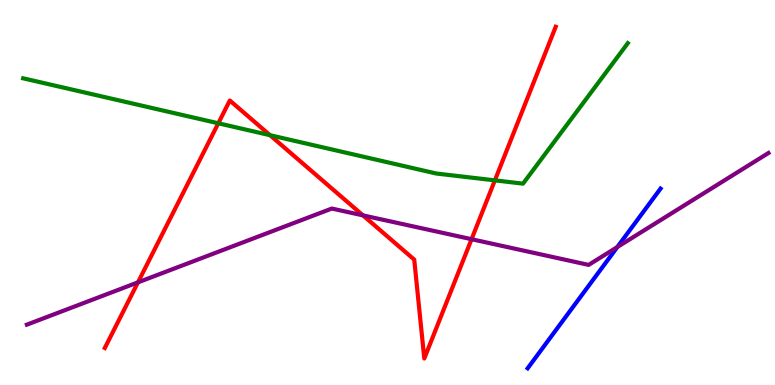[{'lines': ['blue', 'red'], 'intersections': []}, {'lines': ['green', 'red'], 'intersections': [{'x': 2.82, 'y': 6.8}, {'x': 3.48, 'y': 6.49}, {'x': 6.39, 'y': 5.32}]}, {'lines': ['purple', 'red'], 'intersections': [{'x': 1.78, 'y': 2.67}, {'x': 4.68, 'y': 4.41}, {'x': 6.08, 'y': 3.79}]}, {'lines': ['blue', 'green'], 'intersections': []}, {'lines': ['blue', 'purple'], 'intersections': [{'x': 7.97, 'y': 3.58}]}, {'lines': ['green', 'purple'], 'intersections': []}]